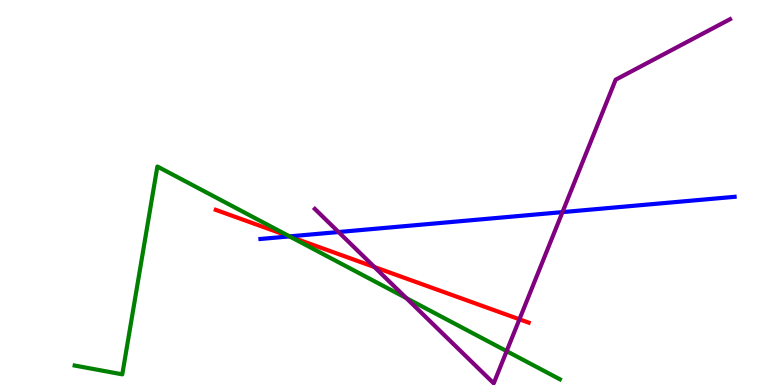[{'lines': ['blue', 'red'], 'intersections': [{'x': 3.73, 'y': 3.86}]}, {'lines': ['green', 'red'], 'intersections': [{'x': 3.74, 'y': 3.85}]}, {'lines': ['purple', 'red'], 'intersections': [{'x': 4.83, 'y': 3.06}, {'x': 6.7, 'y': 1.71}]}, {'lines': ['blue', 'green'], 'intersections': [{'x': 3.74, 'y': 3.86}]}, {'lines': ['blue', 'purple'], 'intersections': [{'x': 4.37, 'y': 3.97}, {'x': 7.26, 'y': 4.49}]}, {'lines': ['green', 'purple'], 'intersections': [{'x': 5.24, 'y': 2.26}, {'x': 6.54, 'y': 0.88}]}]